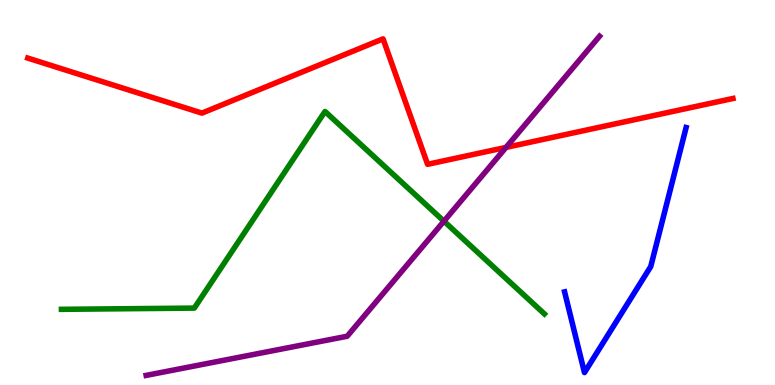[{'lines': ['blue', 'red'], 'intersections': []}, {'lines': ['green', 'red'], 'intersections': []}, {'lines': ['purple', 'red'], 'intersections': [{'x': 6.53, 'y': 6.17}]}, {'lines': ['blue', 'green'], 'intersections': []}, {'lines': ['blue', 'purple'], 'intersections': []}, {'lines': ['green', 'purple'], 'intersections': [{'x': 5.73, 'y': 4.25}]}]